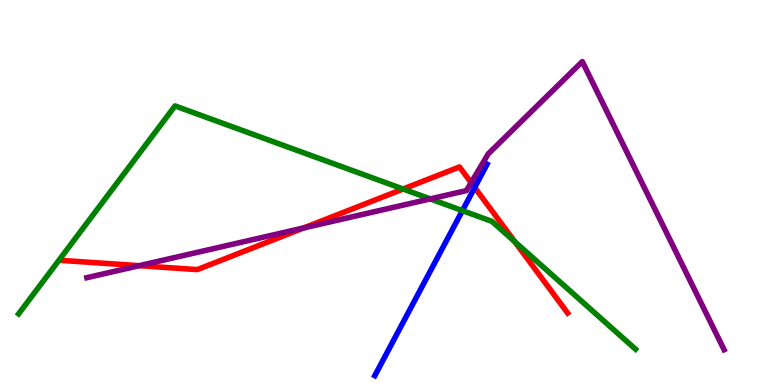[{'lines': ['blue', 'red'], 'intersections': [{'x': 6.12, 'y': 5.13}]}, {'lines': ['green', 'red'], 'intersections': [{'x': 5.2, 'y': 5.09}, {'x': 6.64, 'y': 3.72}]}, {'lines': ['purple', 'red'], 'intersections': [{'x': 1.8, 'y': 3.1}, {'x': 3.92, 'y': 4.08}, {'x': 6.08, 'y': 5.26}]}, {'lines': ['blue', 'green'], 'intersections': [{'x': 5.97, 'y': 4.53}]}, {'lines': ['blue', 'purple'], 'intersections': []}, {'lines': ['green', 'purple'], 'intersections': [{'x': 5.55, 'y': 4.83}]}]